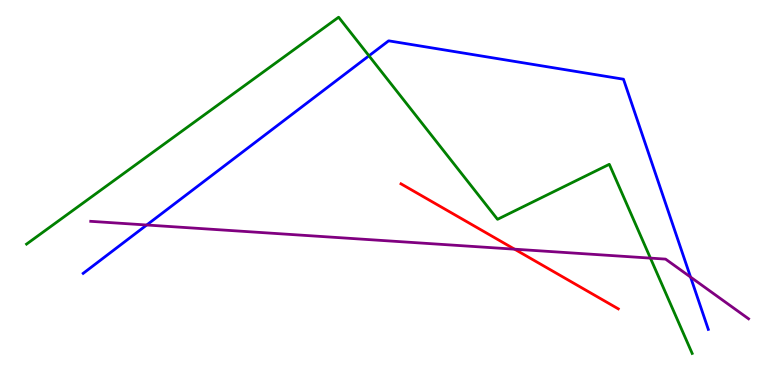[{'lines': ['blue', 'red'], 'intersections': []}, {'lines': ['green', 'red'], 'intersections': []}, {'lines': ['purple', 'red'], 'intersections': [{'x': 6.64, 'y': 3.53}]}, {'lines': ['blue', 'green'], 'intersections': [{'x': 4.76, 'y': 8.55}]}, {'lines': ['blue', 'purple'], 'intersections': [{'x': 1.89, 'y': 4.16}, {'x': 8.91, 'y': 2.8}]}, {'lines': ['green', 'purple'], 'intersections': [{'x': 8.39, 'y': 3.3}]}]